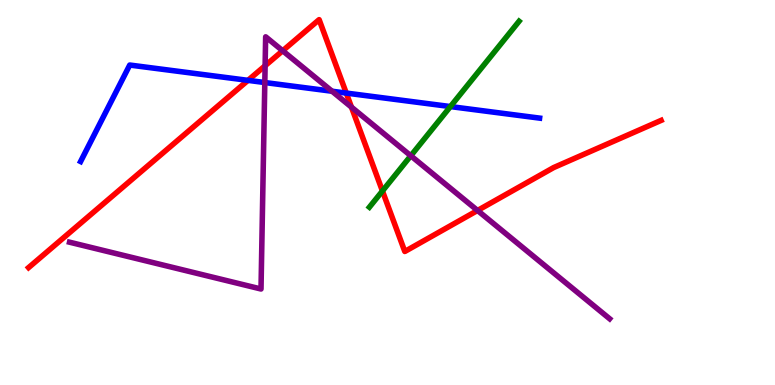[{'lines': ['blue', 'red'], 'intersections': [{'x': 3.2, 'y': 7.91}, {'x': 4.47, 'y': 7.58}]}, {'lines': ['green', 'red'], 'intersections': [{'x': 4.93, 'y': 5.04}]}, {'lines': ['purple', 'red'], 'intersections': [{'x': 3.42, 'y': 8.29}, {'x': 3.65, 'y': 8.68}, {'x': 4.53, 'y': 7.22}, {'x': 6.16, 'y': 4.53}]}, {'lines': ['blue', 'green'], 'intersections': [{'x': 5.81, 'y': 7.23}]}, {'lines': ['blue', 'purple'], 'intersections': [{'x': 3.42, 'y': 7.86}, {'x': 4.28, 'y': 7.63}]}, {'lines': ['green', 'purple'], 'intersections': [{'x': 5.3, 'y': 5.95}]}]